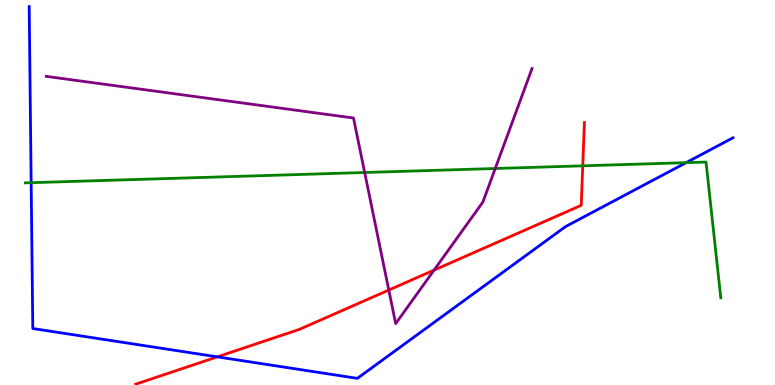[{'lines': ['blue', 'red'], 'intersections': [{'x': 2.8, 'y': 0.731}]}, {'lines': ['green', 'red'], 'intersections': [{'x': 7.52, 'y': 5.69}]}, {'lines': ['purple', 'red'], 'intersections': [{'x': 5.02, 'y': 2.47}, {'x': 5.6, 'y': 2.98}]}, {'lines': ['blue', 'green'], 'intersections': [{'x': 0.402, 'y': 5.25}, {'x': 8.85, 'y': 5.77}]}, {'lines': ['blue', 'purple'], 'intersections': []}, {'lines': ['green', 'purple'], 'intersections': [{'x': 4.71, 'y': 5.52}, {'x': 6.39, 'y': 5.62}]}]